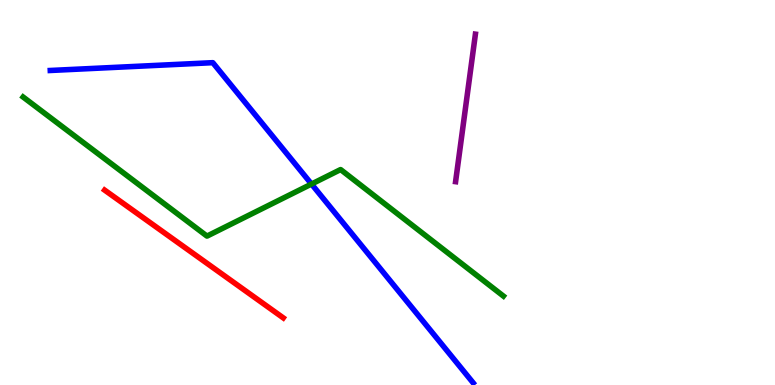[{'lines': ['blue', 'red'], 'intersections': []}, {'lines': ['green', 'red'], 'intersections': []}, {'lines': ['purple', 'red'], 'intersections': []}, {'lines': ['blue', 'green'], 'intersections': [{'x': 4.02, 'y': 5.22}]}, {'lines': ['blue', 'purple'], 'intersections': []}, {'lines': ['green', 'purple'], 'intersections': []}]